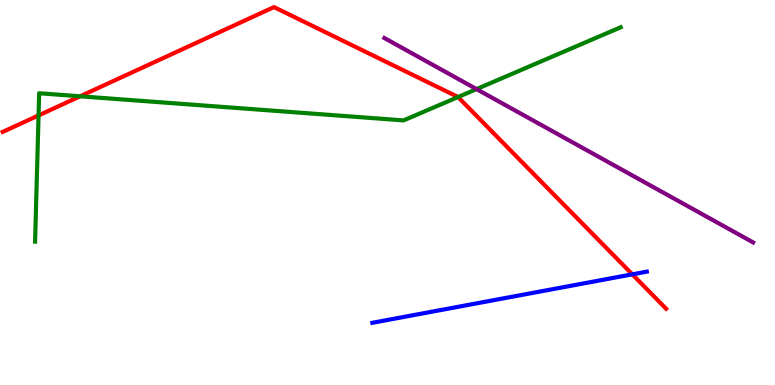[{'lines': ['blue', 'red'], 'intersections': [{'x': 8.16, 'y': 2.87}]}, {'lines': ['green', 'red'], 'intersections': [{'x': 0.498, 'y': 7.0}, {'x': 1.03, 'y': 7.5}, {'x': 5.91, 'y': 7.48}]}, {'lines': ['purple', 'red'], 'intersections': []}, {'lines': ['blue', 'green'], 'intersections': []}, {'lines': ['blue', 'purple'], 'intersections': []}, {'lines': ['green', 'purple'], 'intersections': [{'x': 6.15, 'y': 7.69}]}]